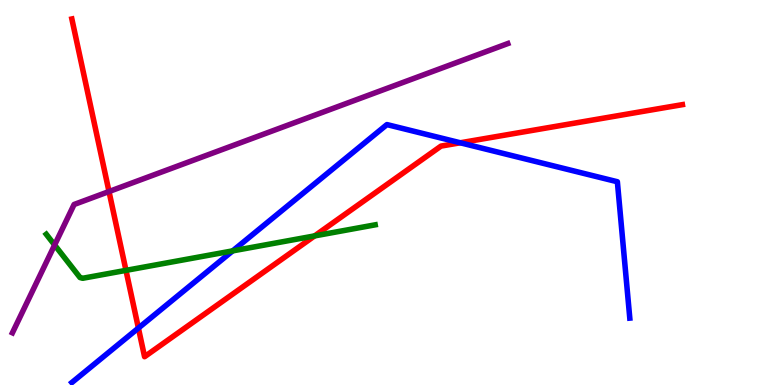[{'lines': ['blue', 'red'], 'intersections': [{'x': 1.79, 'y': 1.48}, {'x': 5.94, 'y': 6.29}]}, {'lines': ['green', 'red'], 'intersections': [{'x': 1.63, 'y': 2.98}, {'x': 4.06, 'y': 3.87}]}, {'lines': ['purple', 'red'], 'intersections': [{'x': 1.41, 'y': 5.03}]}, {'lines': ['blue', 'green'], 'intersections': [{'x': 3.0, 'y': 3.48}]}, {'lines': ['blue', 'purple'], 'intersections': []}, {'lines': ['green', 'purple'], 'intersections': [{'x': 0.705, 'y': 3.64}]}]